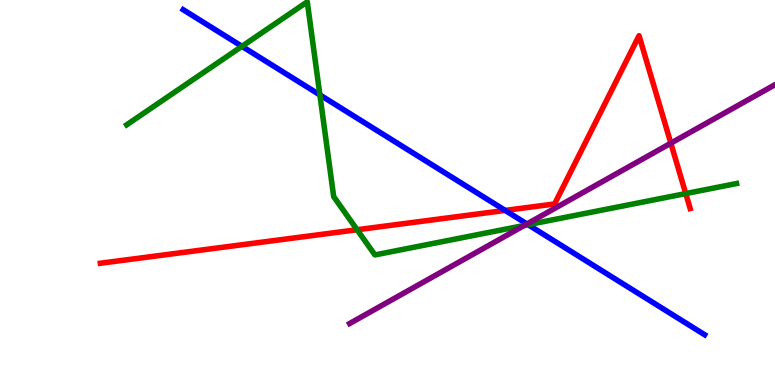[{'lines': ['blue', 'red'], 'intersections': [{'x': 6.52, 'y': 4.53}]}, {'lines': ['green', 'red'], 'intersections': [{'x': 4.61, 'y': 4.03}, {'x': 8.85, 'y': 4.97}]}, {'lines': ['purple', 'red'], 'intersections': [{'x': 8.66, 'y': 6.28}]}, {'lines': ['blue', 'green'], 'intersections': [{'x': 3.12, 'y': 8.8}, {'x': 4.13, 'y': 7.53}, {'x': 6.81, 'y': 4.16}]}, {'lines': ['blue', 'purple'], 'intersections': [{'x': 6.8, 'y': 4.18}]}, {'lines': ['green', 'purple'], 'intersections': [{'x': 6.77, 'y': 4.14}]}]